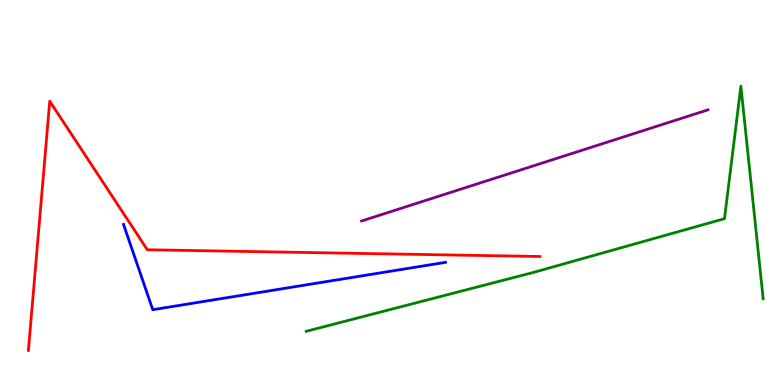[{'lines': ['blue', 'red'], 'intersections': []}, {'lines': ['green', 'red'], 'intersections': []}, {'lines': ['purple', 'red'], 'intersections': []}, {'lines': ['blue', 'green'], 'intersections': []}, {'lines': ['blue', 'purple'], 'intersections': []}, {'lines': ['green', 'purple'], 'intersections': []}]